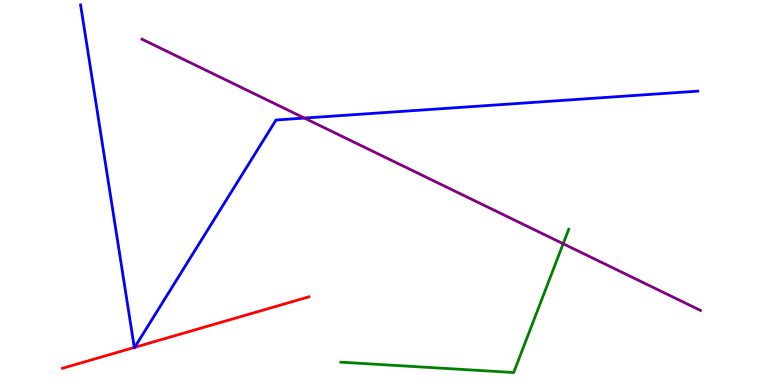[{'lines': ['blue', 'red'], 'intersections': [{'x': 1.73, 'y': 0.975}, {'x': 1.74, 'y': 0.978}]}, {'lines': ['green', 'red'], 'intersections': []}, {'lines': ['purple', 'red'], 'intersections': []}, {'lines': ['blue', 'green'], 'intersections': []}, {'lines': ['blue', 'purple'], 'intersections': [{'x': 3.93, 'y': 6.93}]}, {'lines': ['green', 'purple'], 'intersections': [{'x': 7.27, 'y': 3.67}]}]